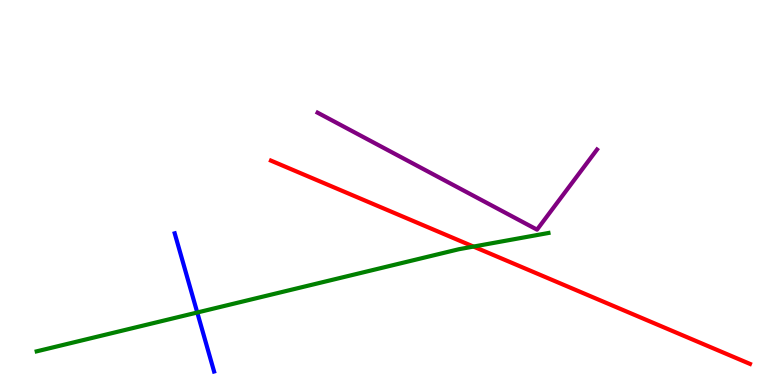[{'lines': ['blue', 'red'], 'intersections': []}, {'lines': ['green', 'red'], 'intersections': [{'x': 6.11, 'y': 3.6}]}, {'lines': ['purple', 'red'], 'intersections': []}, {'lines': ['blue', 'green'], 'intersections': [{'x': 2.55, 'y': 1.88}]}, {'lines': ['blue', 'purple'], 'intersections': []}, {'lines': ['green', 'purple'], 'intersections': []}]